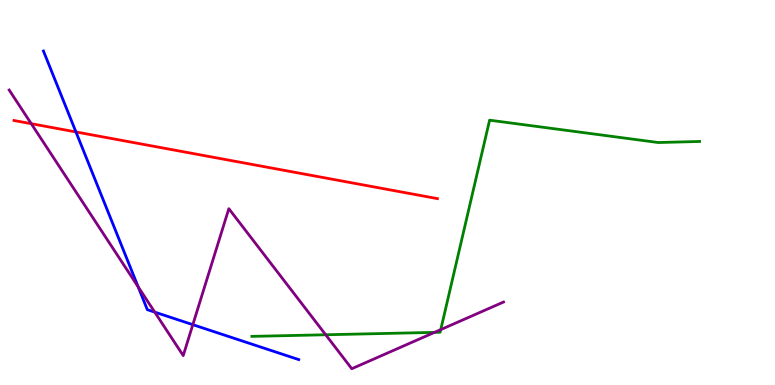[{'lines': ['blue', 'red'], 'intersections': [{'x': 0.98, 'y': 6.57}]}, {'lines': ['green', 'red'], 'intersections': []}, {'lines': ['purple', 'red'], 'intersections': [{'x': 0.403, 'y': 6.79}]}, {'lines': ['blue', 'green'], 'intersections': []}, {'lines': ['blue', 'purple'], 'intersections': [{'x': 1.78, 'y': 2.55}, {'x': 2.0, 'y': 1.89}, {'x': 2.49, 'y': 1.57}]}, {'lines': ['green', 'purple'], 'intersections': [{'x': 4.2, 'y': 1.3}, {'x': 5.61, 'y': 1.37}, {'x': 5.69, 'y': 1.44}]}]